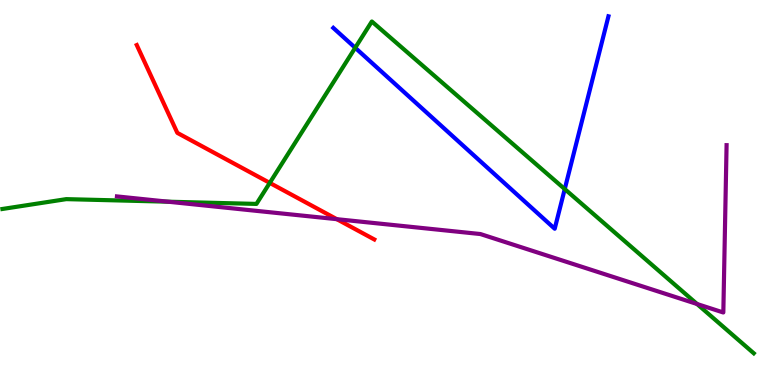[{'lines': ['blue', 'red'], 'intersections': []}, {'lines': ['green', 'red'], 'intersections': [{'x': 3.48, 'y': 5.25}]}, {'lines': ['purple', 'red'], 'intersections': [{'x': 4.35, 'y': 4.31}]}, {'lines': ['blue', 'green'], 'intersections': [{'x': 4.58, 'y': 8.76}, {'x': 7.29, 'y': 5.09}]}, {'lines': ['blue', 'purple'], 'intersections': []}, {'lines': ['green', 'purple'], 'intersections': [{'x': 2.17, 'y': 4.76}, {'x': 8.99, 'y': 2.1}]}]